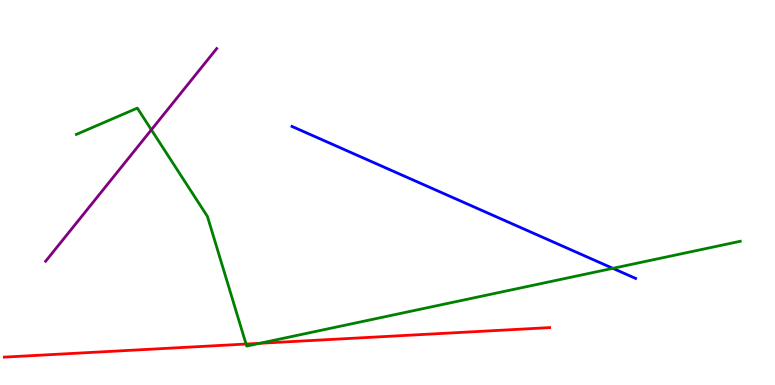[{'lines': ['blue', 'red'], 'intersections': []}, {'lines': ['green', 'red'], 'intersections': [{'x': 3.17, 'y': 1.06}, {'x': 3.35, 'y': 1.08}]}, {'lines': ['purple', 'red'], 'intersections': []}, {'lines': ['blue', 'green'], 'intersections': [{'x': 7.91, 'y': 3.03}]}, {'lines': ['blue', 'purple'], 'intersections': []}, {'lines': ['green', 'purple'], 'intersections': [{'x': 1.95, 'y': 6.63}]}]